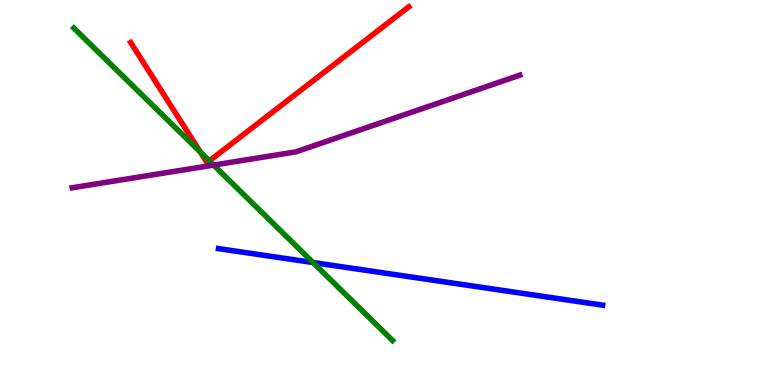[{'lines': ['blue', 'red'], 'intersections': []}, {'lines': ['green', 'red'], 'intersections': [{'x': 2.59, 'y': 6.05}, {'x': 2.7, 'y': 5.82}]}, {'lines': ['purple', 'red'], 'intersections': []}, {'lines': ['blue', 'green'], 'intersections': [{'x': 4.04, 'y': 3.18}]}, {'lines': ['blue', 'purple'], 'intersections': []}, {'lines': ['green', 'purple'], 'intersections': [{'x': 2.76, 'y': 5.71}]}]